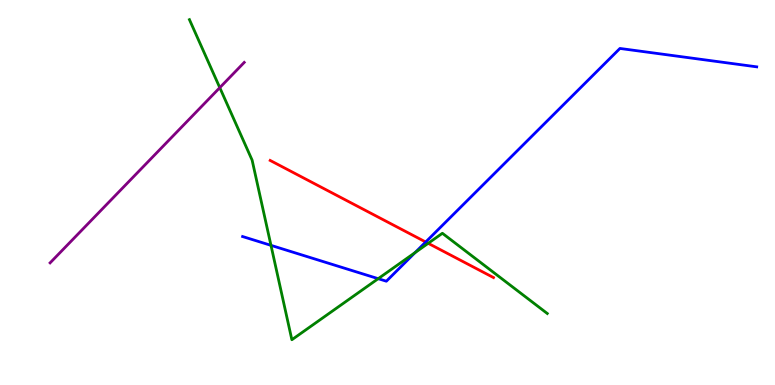[{'lines': ['blue', 'red'], 'intersections': [{'x': 5.49, 'y': 3.71}]}, {'lines': ['green', 'red'], 'intersections': [{'x': 5.53, 'y': 3.68}]}, {'lines': ['purple', 'red'], 'intersections': []}, {'lines': ['blue', 'green'], 'intersections': [{'x': 3.5, 'y': 3.63}, {'x': 4.88, 'y': 2.76}, {'x': 5.36, 'y': 3.44}]}, {'lines': ['blue', 'purple'], 'intersections': []}, {'lines': ['green', 'purple'], 'intersections': [{'x': 2.84, 'y': 7.72}]}]